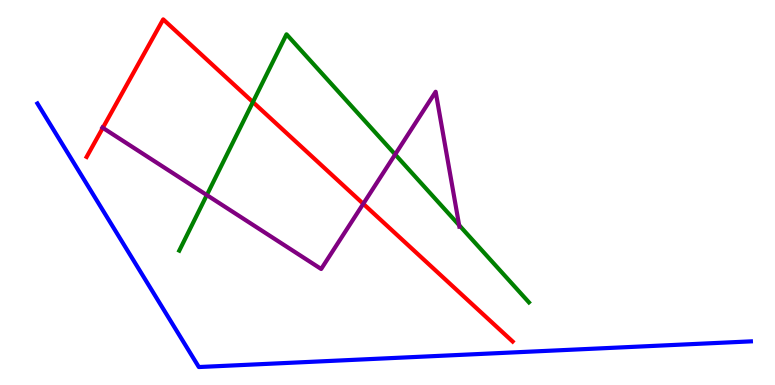[{'lines': ['blue', 'red'], 'intersections': []}, {'lines': ['green', 'red'], 'intersections': [{'x': 3.26, 'y': 7.35}]}, {'lines': ['purple', 'red'], 'intersections': [{'x': 1.33, 'y': 6.68}, {'x': 4.69, 'y': 4.71}]}, {'lines': ['blue', 'green'], 'intersections': []}, {'lines': ['blue', 'purple'], 'intersections': []}, {'lines': ['green', 'purple'], 'intersections': [{'x': 2.67, 'y': 4.93}, {'x': 5.1, 'y': 5.99}, {'x': 5.92, 'y': 4.15}]}]